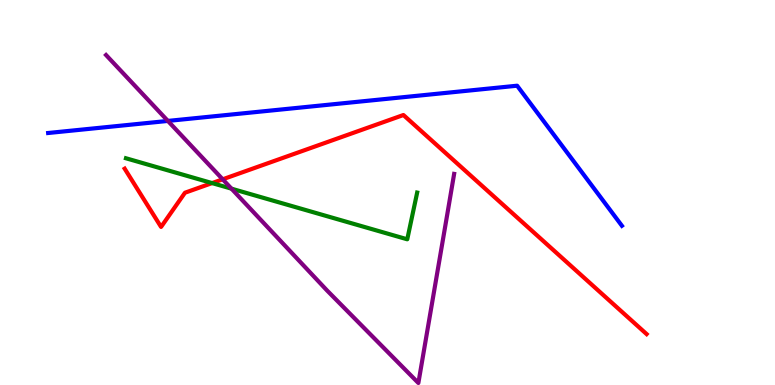[{'lines': ['blue', 'red'], 'intersections': []}, {'lines': ['green', 'red'], 'intersections': [{'x': 2.74, 'y': 5.24}]}, {'lines': ['purple', 'red'], 'intersections': [{'x': 2.87, 'y': 5.34}]}, {'lines': ['blue', 'green'], 'intersections': []}, {'lines': ['blue', 'purple'], 'intersections': [{'x': 2.17, 'y': 6.86}]}, {'lines': ['green', 'purple'], 'intersections': [{'x': 2.99, 'y': 5.1}]}]